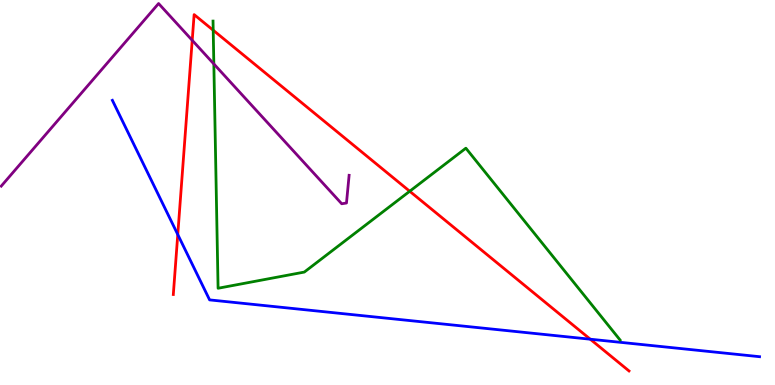[{'lines': ['blue', 'red'], 'intersections': [{'x': 2.29, 'y': 3.91}, {'x': 7.62, 'y': 1.19}]}, {'lines': ['green', 'red'], 'intersections': [{'x': 2.75, 'y': 9.21}, {'x': 5.29, 'y': 5.03}]}, {'lines': ['purple', 'red'], 'intersections': [{'x': 2.48, 'y': 8.95}]}, {'lines': ['blue', 'green'], 'intersections': []}, {'lines': ['blue', 'purple'], 'intersections': []}, {'lines': ['green', 'purple'], 'intersections': [{'x': 2.76, 'y': 8.34}]}]